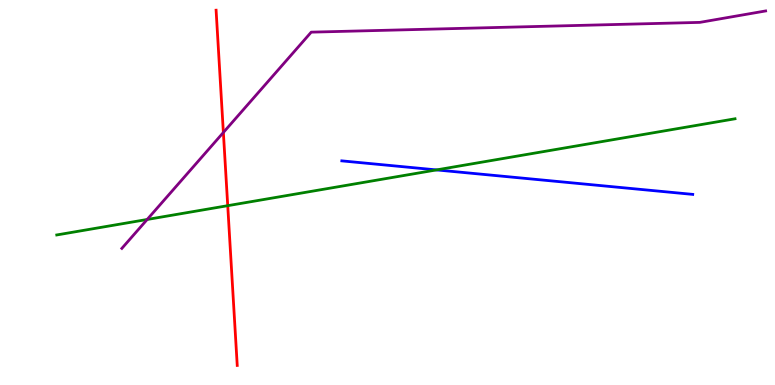[{'lines': ['blue', 'red'], 'intersections': []}, {'lines': ['green', 'red'], 'intersections': [{'x': 2.94, 'y': 4.66}]}, {'lines': ['purple', 'red'], 'intersections': [{'x': 2.88, 'y': 6.56}]}, {'lines': ['blue', 'green'], 'intersections': [{'x': 5.63, 'y': 5.59}]}, {'lines': ['blue', 'purple'], 'intersections': []}, {'lines': ['green', 'purple'], 'intersections': [{'x': 1.9, 'y': 4.3}]}]